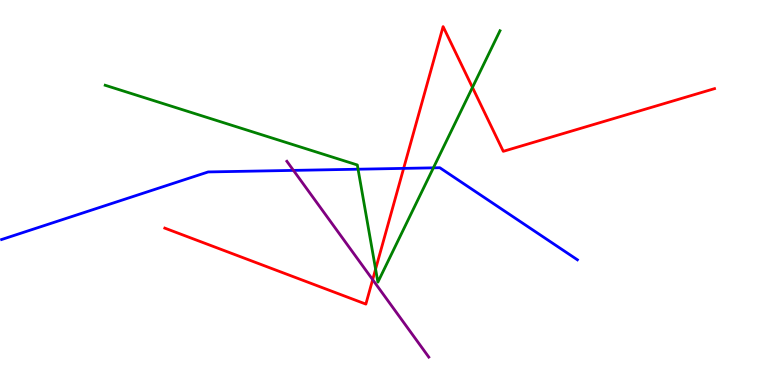[{'lines': ['blue', 'red'], 'intersections': [{'x': 5.21, 'y': 5.63}]}, {'lines': ['green', 'red'], 'intersections': [{'x': 4.85, 'y': 3.01}, {'x': 6.1, 'y': 7.73}]}, {'lines': ['purple', 'red'], 'intersections': [{'x': 4.81, 'y': 2.74}]}, {'lines': ['blue', 'green'], 'intersections': [{'x': 4.62, 'y': 5.6}, {'x': 5.59, 'y': 5.64}]}, {'lines': ['blue', 'purple'], 'intersections': [{'x': 3.79, 'y': 5.57}]}, {'lines': ['green', 'purple'], 'intersections': []}]